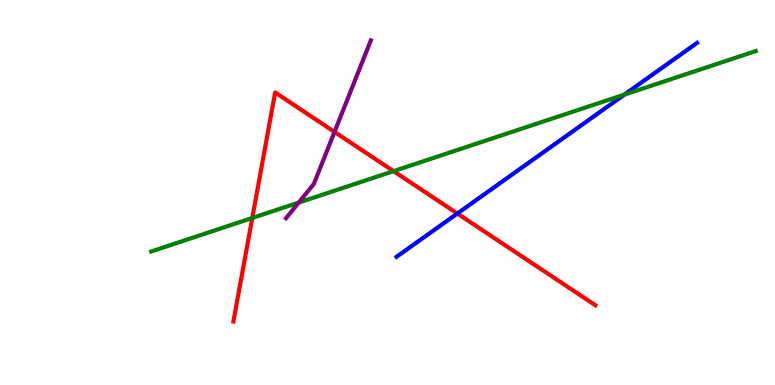[{'lines': ['blue', 'red'], 'intersections': [{'x': 5.9, 'y': 4.45}]}, {'lines': ['green', 'red'], 'intersections': [{'x': 3.26, 'y': 4.34}, {'x': 5.08, 'y': 5.55}]}, {'lines': ['purple', 'red'], 'intersections': [{'x': 4.32, 'y': 6.57}]}, {'lines': ['blue', 'green'], 'intersections': [{'x': 8.06, 'y': 7.54}]}, {'lines': ['blue', 'purple'], 'intersections': []}, {'lines': ['green', 'purple'], 'intersections': [{'x': 3.85, 'y': 4.74}]}]